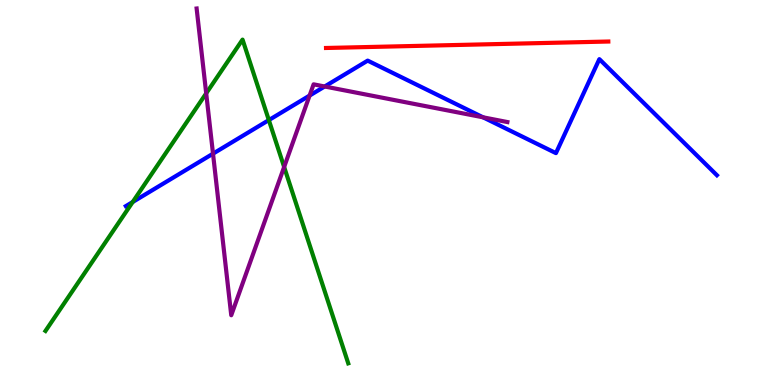[{'lines': ['blue', 'red'], 'intersections': []}, {'lines': ['green', 'red'], 'intersections': []}, {'lines': ['purple', 'red'], 'intersections': []}, {'lines': ['blue', 'green'], 'intersections': [{'x': 1.71, 'y': 4.75}, {'x': 3.47, 'y': 6.88}]}, {'lines': ['blue', 'purple'], 'intersections': [{'x': 2.75, 'y': 6.01}, {'x': 3.99, 'y': 7.52}, {'x': 4.19, 'y': 7.75}, {'x': 6.23, 'y': 6.95}]}, {'lines': ['green', 'purple'], 'intersections': [{'x': 2.66, 'y': 7.58}, {'x': 3.67, 'y': 5.66}]}]